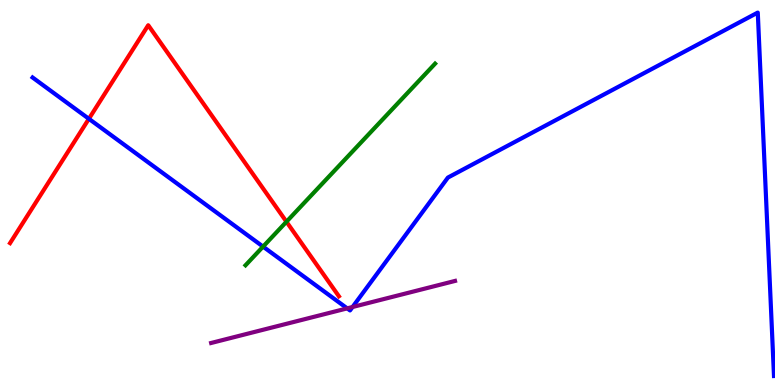[{'lines': ['blue', 'red'], 'intersections': [{'x': 1.15, 'y': 6.91}]}, {'lines': ['green', 'red'], 'intersections': [{'x': 3.7, 'y': 4.24}]}, {'lines': ['purple', 'red'], 'intersections': []}, {'lines': ['blue', 'green'], 'intersections': [{'x': 3.39, 'y': 3.59}]}, {'lines': ['blue', 'purple'], 'intersections': [{'x': 4.48, 'y': 1.99}, {'x': 4.55, 'y': 2.03}]}, {'lines': ['green', 'purple'], 'intersections': []}]